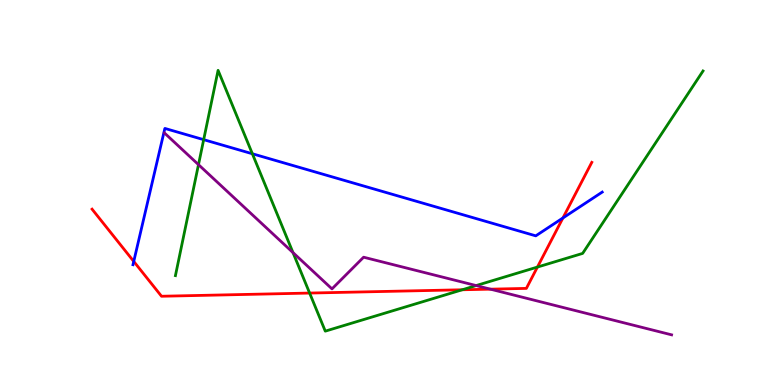[{'lines': ['blue', 'red'], 'intersections': [{'x': 1.73, 'y': 3.21}, {'x': 7.26, 'y': 4.34}]}, {'lines': ['green', 'red'], 'intersections': [{'x': 4.0, 'y': 2.39}, {'x': 5.96, 'y': 2.47}, {'x': 6.93, 'y': 3.06}]}, {'lines': ['purple', 'red'], 'intersections': [{'x': 6.33, 'y': 2.49}]}, {'lines': ['blue', 'green'], 'intersections': [{'x': 2.63, 'y': 6.37}, {'x': 3.26, 'y': 6.01}]}, {'lines': ['blue', 'purple'], 'intersections': []}, {'lines': ['green', 'purple'], 'intersections': [{'x': 2.56, 'y': 5.72}, {'x': 3.78, 'y': 3.44}, {'x': 6.14, 'y': 2.58}]}]